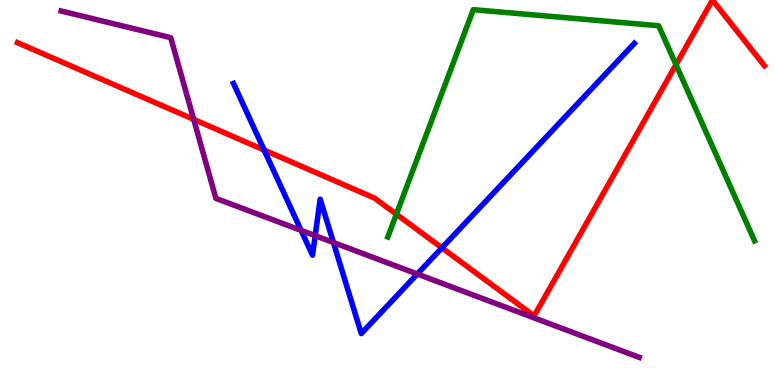[{'lines': ['blue', 'red'], 'intersections': [{'x': 3.41, 'y': 6.1}, {'x': 5.7, 'y': 3.56}]}, {'lines': ['green', 'red'], 'intersections': [{'x': 5.11, 'y': 4.44}, {'x': 8.72, 'y': 8.32}]}, {'lines': ['purple', 'red'], 'intersections': [{'x': 2.5, 'y': 6.9}]}, {'lines': ['blue', 'green'], 'intersections': []}, {'lines': ['blue', 'purple'], 'intersections': [{'x': 3.89, 'y': 4.02}, {'x': 4.07, 'y': 3.88}, {'x': 4.3, 'y': 3.7}, {'x': 5.38, 'y': 2.88}]}, {'lines': ['green', 'purple'], 'intersections': []}]